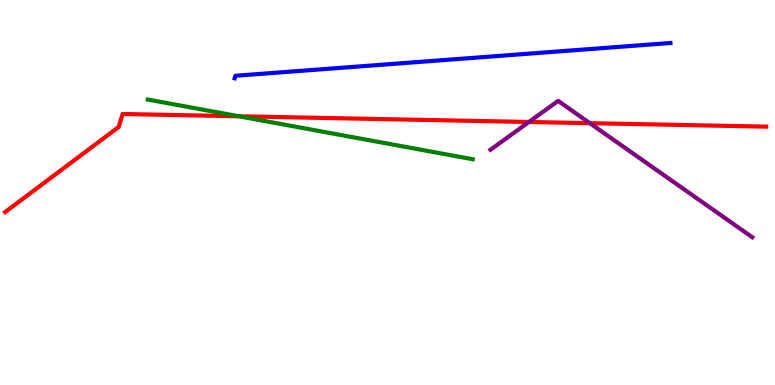[{'lines': ['blue', 'red'], 'intersections': []}, {'lines': ['green', 'red'], 'intersections': [{'x': 3.08, 'y': 6.98}]}, {'lines': ['purple', 'red'], 'intersections': [{'x': 6.82, 'y': 6.83}, {'x': 7.61, 'y': 6.8}]}, {'lines': ['blue', 'green'], 'intersections': []}, {'lines': ['blue', 'purple'], 'intersections': []}, {'lines': ['green', 'purple'], 'intersections': []}]